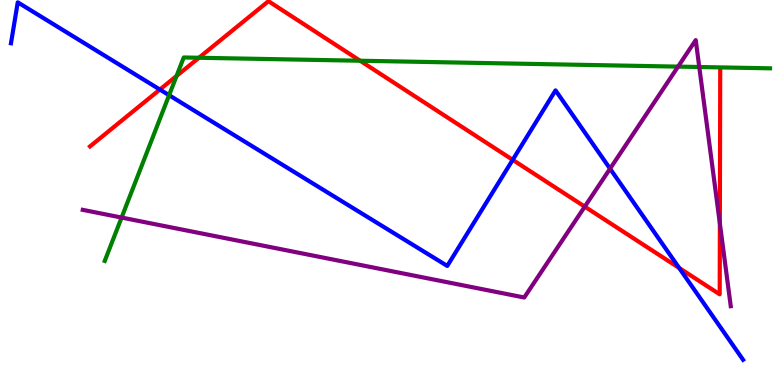[{'lines': ['blue', 'red'], 'intersections': [{'x': 2.06, 'y': 7.67}, {'x': 6.62, 'y': 5.85}, {'x': 8.76, 'y': 3.04}]}, {'lines': ['green', 'red'], 'intersections': [{'x': 2.28, 'y': 8.03}, {'x': 2.57, 'y': 8.5}, {'x': 4.65, 'y': 8.42}]}, {'lines': ['purple', 'red'], 'intersections': [{'x': 7.55, 'y': 4.63}, {'x': 9.29, 'y': 4.19}]}, {'lines': ['blue', 'green'], 'intersections': [{'x': 2.18, 'y': 7.53}]}, {'lines': ['blue', 'purple'], 'intersections': [{'x': 7.87, 'y': 5.62}]}, {'lines': ['green', 'purple'], 'intersections': [{'x': 1.57, 'y': 4.35}, {'x': 8.75, 'y': 8.27}, {'x': 9.02, 'y': 8.26}]}]